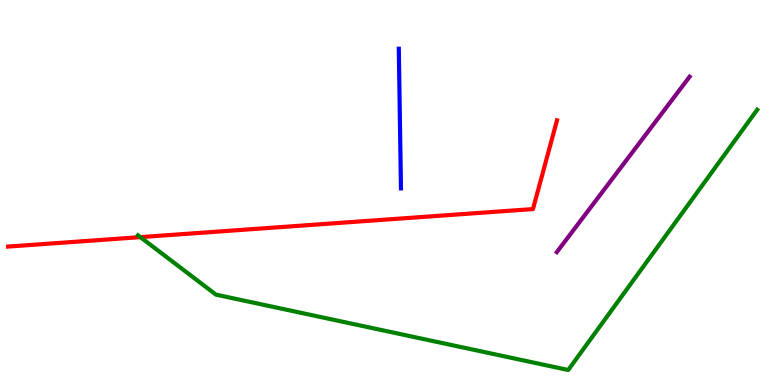[{'lines': ['blue', 'red'], 'intersections': []}, {'lines': ['green', 'red'], 'intersections': [{'x': 1.81, 'y': 3.84}]}, {'lines': ['purple', 'red'], 'intersections': []}, {'lines': ['blue', 'green'], 'intersections': []}, {'lines': ['blue', 'purple'], 'intersections': []}, {'lines': ['green', 'purple'], 'intersections': []}]